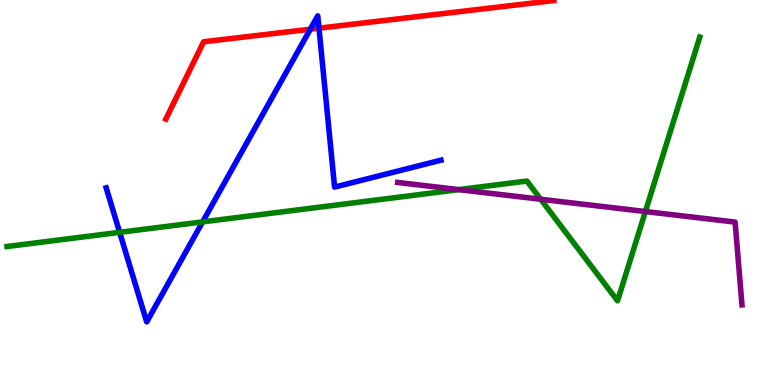[{'lines': ['blue', 'red'], 'intersections': [{'x': 4.0, 'y': 9.24}, {'x': 4.12, 'y': 9.27}]}, {'lines': ['green', 'red'], 'intersections': []}, {'lines': ['purple', 'red'], 'intersections': []}, {'lines': ['blue', 'green'], 'intersections': [{'x': 1.54, 'y': 3.97}, {'x': 2.61, 'y': 4.24}]}, {'lines': ['blue', 'purple'], 'intersections': []}, {'lines': ['green', 'purple'], 'intersections': [{'x': 5.92, 'y': 5.07}, {'x': 6.98, 'y': 4.82}, {'x': 8.33, 'y': 4.51}]}]